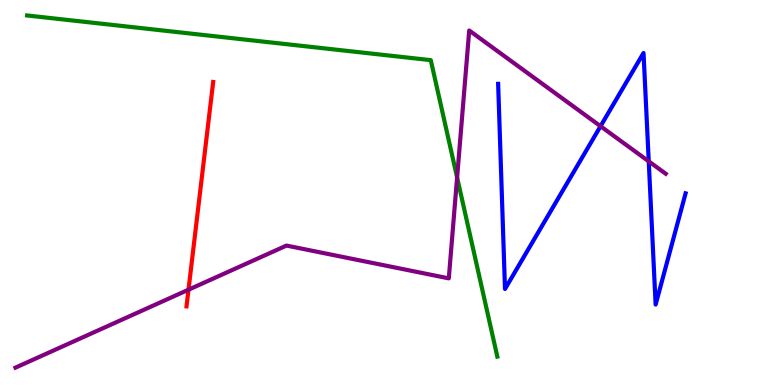[{'lines': ['blue', 'red'], 'intersections': []}, {'lines': ['green', 'red'], 'intersections': []}, {'lines': ['purple', 'red'], 'intersections': [{'x': 2.43, 'y': 2.48}]}, {'lines': ['blue', 'green'], 'intersections': []}, {'lines': ['blue', 'purple'], 'intersections': [{'x': 7.75, 'y': 6.72}, {'x': 8.37, 'y': 5.81}]}, {'lines': ['green', 'purple'], 'intersections': [{'x': 5.9, 'y': 5.39}]}]